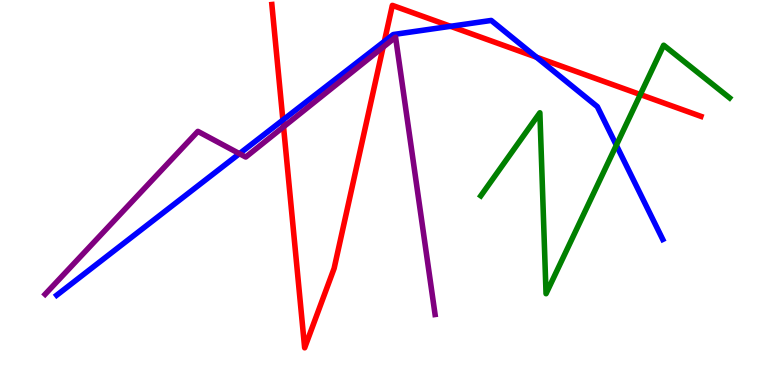[{'lines': ['blue', 'red'], 'intersections': [{'x': 3.65, 'y': 6.88}, {'x': 4.96, 'y': 8.92}, {'x': 5.81, 'y': 9.32}, {'x': 6.92, 'y': 8.51}]}, {'lines': ['green', 'red'], 'intersections': [{'x': 8.26, 'y': 7.54}]}, {'lines': ['purple', 'red'], 'intersections': [{'x': 3.66, 'y': 6.71}, {'x': 4.94, 'y': 8.77}]}, {'lines': ['blue', 'green'], 'intersections': [{'x': 7.95, 'y': 6.23}]}, {'lines': ['blue', 'purple'], 'intersections': [{'x': 3.09, 'y': 6.01}]}, {'lines': ['green', 'purple'], 'intersections': []}]